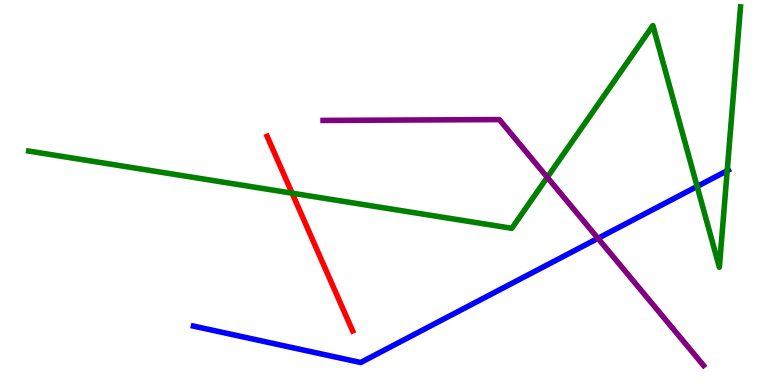[{'lines': ['blue', 'red'], 'intersections': []}, {'lines': ['green', 'red'], 'intersections': [{'x': 3.77, 'y': 4.98}]}, {'lines': ['purple', 'red'], 'intersections': []}, {'lines': ['blue', 'green'], 'intersections': [{'x': 9.0, 'y': 5.16}, {'x': 9.38, 'y': 5.57}]}, {'lines': ['blue', 'purple'], 'intersections': [{'x': 7.72, 'y': 3.81}]}, {'lines': ['green', 'purple'], 'intersections': [{'x': 7.06, 'y': 5.39}]}]